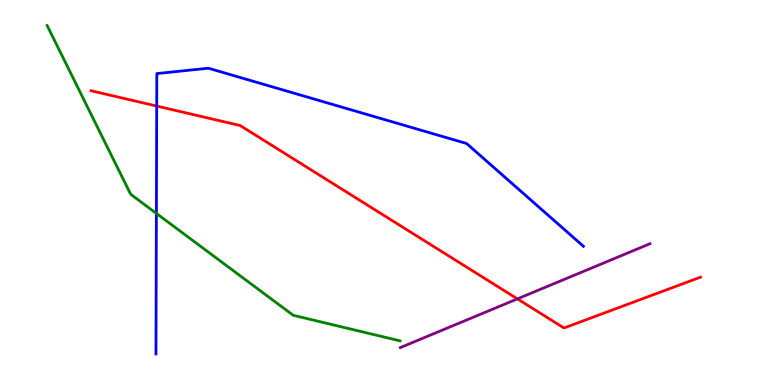[{'lines': ['blue', 'red'], 'intersections': [{'x': 2.02, 'y': 7.25}]}, {'lines': ['green', 'red'], 'intersections': []}, {'lines': ['purple', 'red'], 'intersections': [{'x': 6.68, 'y': 2.24}]}, {'lines': ['blue', 'green'], 'intersections': [{'x': 2.02, 'y': 4.46}]}, {'lines': ['blue', 'purple'], 'intersections': []}, {'lines': ['green', 'purple'], 'intersections': []}]